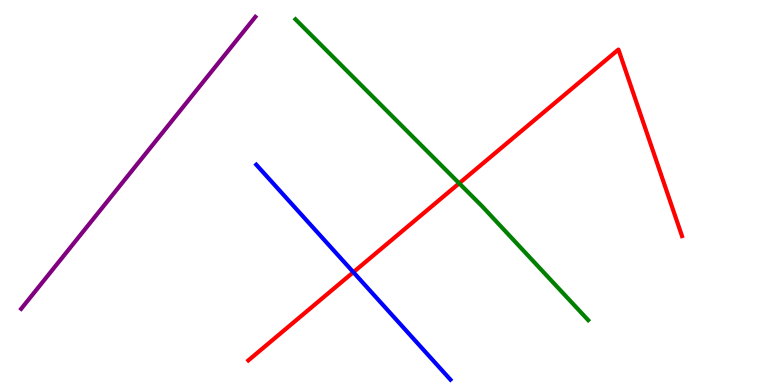[{'lines': ['blue', 'red'], 'intersections': [{'x': 4.56, 'y': 2.93}]}, {'lines': ['green', 'red'], 'intersections': [{'x': 5.93, 'y': 5.24}]}, {'lines': ['purple', 'red'], 'intersections': []}, {'lines': ['blue', 'green'], 'intersections': []}, {'lines': ['blue', 'purple'], 'intersections': []}, {'lines': ['green', 'purple'], 'intersections': []}]